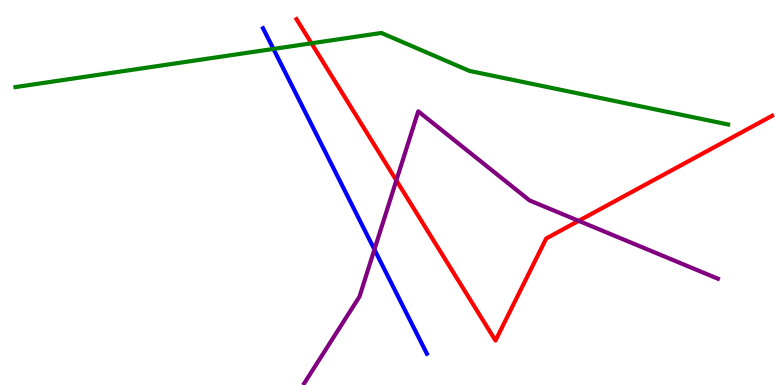[{'lines': ['blue', 'red'], 'intersections': []}, {'lines': ['green', 'red'], 'intersections': [{'x': 4.02, 'y': 8.88}]}, {'lines': ['purple', 'red'], 'intersections': [{'x': 5.11, 'y': 5.31}, {'x': 7.47, 'y': 4.26}]}, {'lines': ['blue', 'green'], 'intersections': [{'x': 3.53, 'y': 8.73}]}, {'lines': ['blue', 'purple'], 'intersections': [{'x': 4.83, 'y': 3.52}]}, {'lines': ['green', 'purple'], 'intersections': []}]